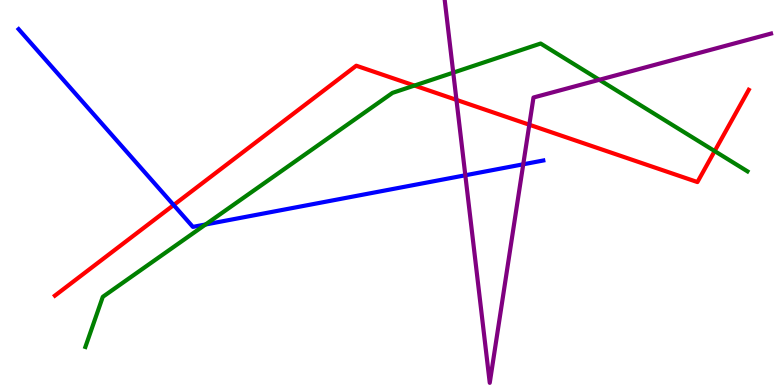[{'lines': ['blue', 'red'], 'intersections': [{'x': 2.24, 'y': 4.67}]}, {'lines': ['green', 'red'], 'intersections': [{'x': 5.35, 'y': 7.78}, {'x': 9.22, 'y': 6.08}]}, {'lines': ['purple', 'red'], 'intersections': [{'x': 5.89, 'y': 7.41}, {'x': 6.83, 'y': 6.76}]}, {'lines': ['blue', 'green'], 'intersections': [{'x': 2.65, 'y': 4.17}]}, {'lines': ['blue', 'purple'], 'intersections': [{'x': 6.0, 'y': 5.45}, {'x': 6.75, 'y': 5.73}]}, {'lines': ['green', 'purple'], 'intersections': [{'x': 5.85, 'y': 8.11}, {'x': 7.73, 'y': 7.93}]}]